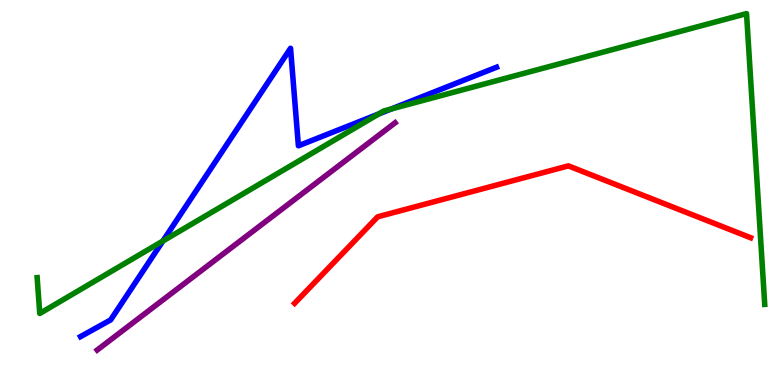[{'lines': ['blue', 'red'], 'intersections': []}, {'lines': ['green', 'red'], 'intersections': []}, {'lines': ['purple', 'red'], 'intersections': []}, {'lines': ['blue', 'green'], 'intersections': [{'x': 2.1, 'y': 3.74}, {'x': 4.89, 'y': 7.04}, {'x': 5.05, 'y': 7.17}]}, {'lines': ['blue', 'purple'], 'intersections': []}, {'lines': ['green', 'purple'], 'intersections': []}]